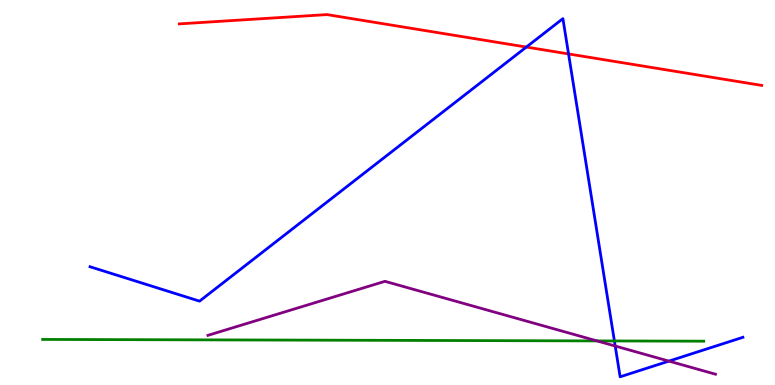[{'lines': ['blue', 'red'], 'intersections': [{'x': 6.79, 'y': 8.78}, {'x': 7.34, 'y': 8.6}]}, {'lines': ['green', 'red'], 'intersections': []}, {'lines': ['purple', 'red'], 'intersections': []}, {'lines': ['blue', 'green'], 'intersections': [{'x': 7.93, 'y': 1.14}]}, {'lines': ['blue', 'purple'], 'intersections': [{'x': 7.94, 'y': 1.01}, {'x': 8.63, 'y': 0.62}]}, {'lines': ['green', 'purple'], 'intersections': [{'x': 7.7, 'y': 1.15}]}]